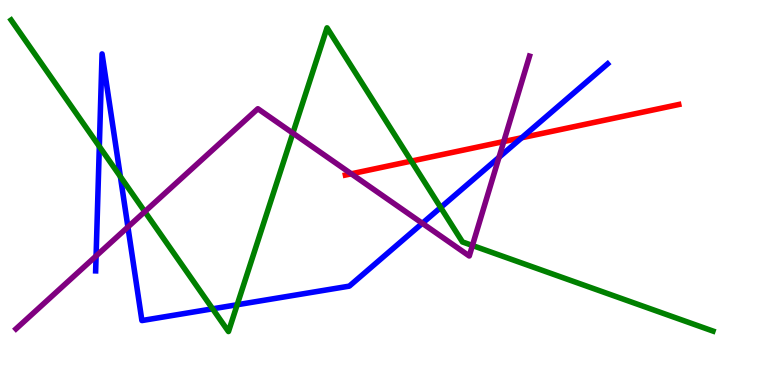[{'lines': ['blue', 'red'], 'intersections': [{'x': 6.73, 'y': 6.42}]}, {'lines': ['green', 'red'], 'intersections': [{'x': 5.31, 'y': 5.82}]}, {'lines': ['purple', 'red'], 'intersections': [{'x': 4.53, 'y': 5.49}, {'x': 6.5, 'y': 6.32}]}, {'lines': ['blue', 'green'], 'intersections': [{'x': 1.28, 'y': 6.2}, {'x': 1.55, 'y': 5.41}, {'x': 2.74, 'y': 1.98}, {'x': 3.06, 'y': 2.08}, {'x': 5.69, 'y': 4.61}]}, {'lines': ['blue', 'purple'], 'intersections': [{'x': 1.24, 'y': 3.35}, {'x': 1.65, 'y': 4.1}, {'x': 5.45, 'y': 4.2}, {'x': 6.44, 'y': 5.91}]}, {'lines': ['green', 'purple'], 'intersections': [{'x': 1.87, 'y': 4.5}, {'x': 3.78, 'y': 6.54}, {'x': 6.1, 'y': 3.62}]}]